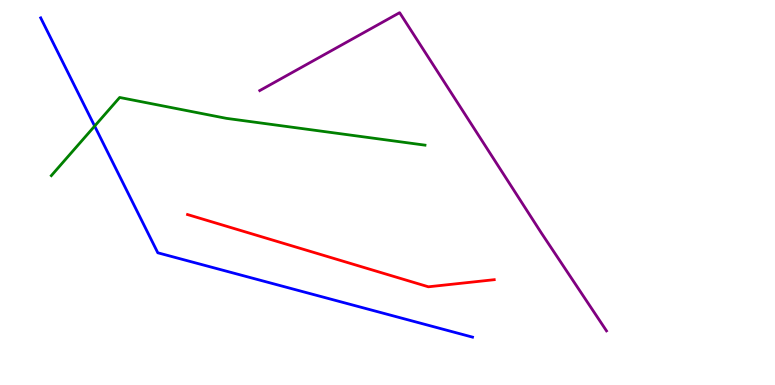[{'lines': ['blue', 'red'], 'intersections': []}, {'lines': ['green', 'red'], 'intersections': []}, {'lines': ['purple', 'red'], 'intersections': []}, {'lines': ['blue', 'green'], 'intersections': [{'x': 1.22, 'y': 6.72}]}, {'lines': ['blue', 'purple'], 'intersections': []}, {'lines': ['green', 'purple'], 'intersections': []}]